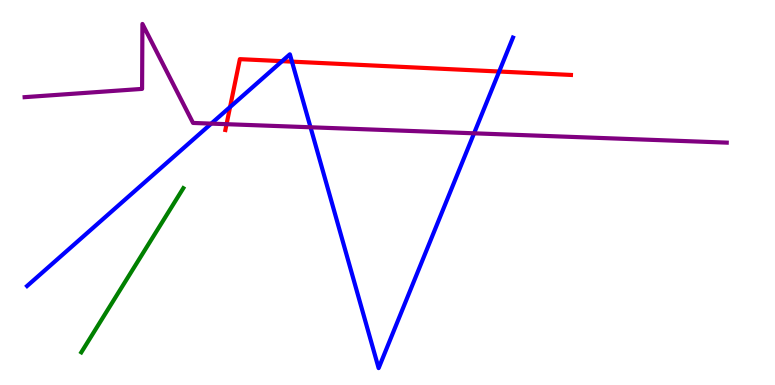[{'lines': ['blue', 'red'], 'intersections': [{'x': 2.97, 'y': 7.22}, {'x': 3.64, 'y': 8.41}, {'x': 3.77, 'y': 8.4}, {'x': 6.44, 'y': 8.14}]}, {'lines': ['green', 'red'], 'intersections': []}, {'lines': ['purple', 'red'], 'intersections': [{'x': 2.92, 'y': 6.77}]}, {'lines': ['blue', 'green'], 'intersections': []}, {'lines': ['blue', 'purple'], 'intersections': [{'x': 2.73, 'y': 6.79}, {'x': 4.01, 'y': 6.69}, {'x': 6.12, 'y': 6.54}]}, {'lines': ['green', 'purple'], 'intersections': []}]